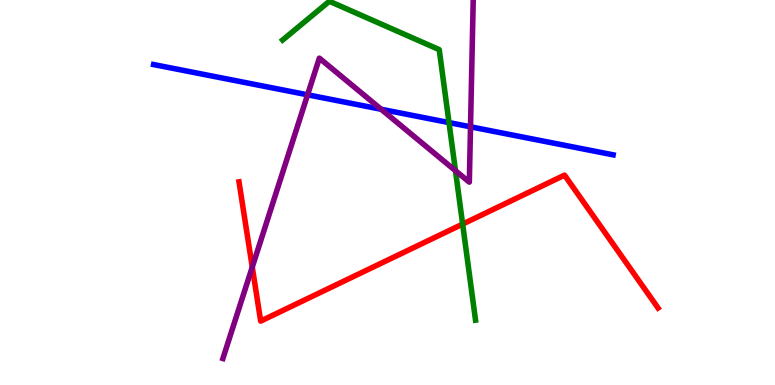[{'lines': ['blue', 'red'], 'intersections': []}, {'lines': ['green', 'red'], 'intersections': [{'x': 5.97, 'y': 4.18}]}, {'lines': ['purple', 'red'], 'intersections': [{'x': 3.26, 'y': 3.06}]}, {'lines': ['blue', 'green'], 'intersections': [{'x': 5.79, 'y': 6.82}]}, {'lines': ['blue', 'purple'], 'intersections': [{'x': 3.97, 'y': 7.54}, {'x': 4.92, 'y': 7.16}, {'x': 6.07, 'y': 6.71}]}, {'lines': ['green', 'purple'], 'intersections': [{'x': 5.88, 'y': 5.57}]}]